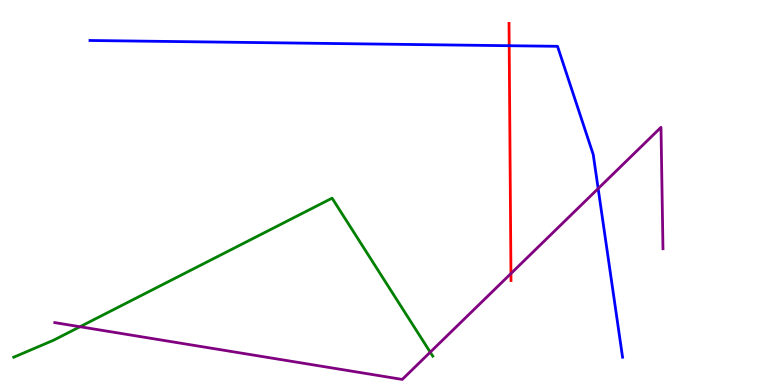[{'lines': ['blue', 'red'], 'intersections': [{'x': 6.57, 'y': 8.81}]}, {'lines': ['green', 'red'], 'intersections': []}, {'lines': ['purple', 'red'], 'intersections': [{'x': 6.59, 'y': 2.89}]}, {'lines': ['blue', 'green'], 'intersections': []}, {'lines': ['blue', 'purple'], 'intersections': [{'x': 7.72, 'y': 5.1}]}, {'lines': ['green', 'purple'], 'intersections': [{'x': 1.03, 'y': 1.51}, {'x': 5.55, 'y': 0.853}]}]